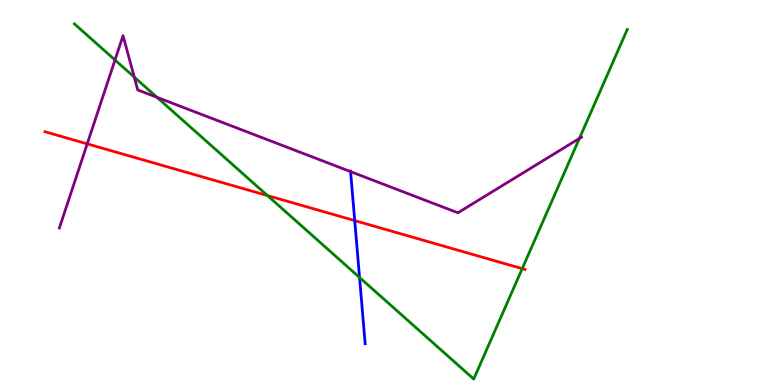[{'lines': ['blue', 'red'], 'intersections': [{'x': 4.58, 'y': 4.27}]}, {'lines': ['green', 'red'], 'intersections': [{'x': 3.45, 'y': 4.92}, {'x': 6.74, 'y': 3.02}]}, {'lines': ['purple', 'red'], 'intersections': [{'x': 1.13, 'y': 6.26}]}, {'lines': ['blue', 'green'], 'intersections': [{'x': 4.64, 'y': 2.79}]}, {'lines': ['blue', 'purple'], 'intersections': [{'x': 4.52, 'y': 5.54}]}, {'lines': ['green', 'purple'], 'intersections': [{'x': 1.48, 'y': 8.44}, {'x': 1.73, 'y': 8.0}, {'x': 2.03, 'y': 7.47}, {'x': 7.48, 'y': 6.41}]}]